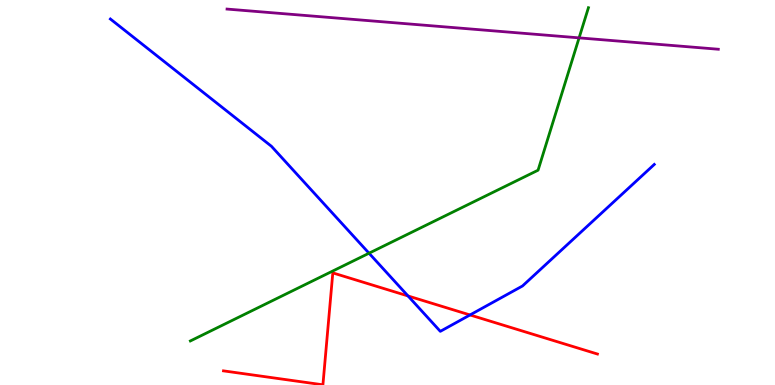[{'lines': ['blue', 'red'], 'intersections': [{'x': 5.26, 'y': 2.31}, {'x': 6.06, 'y': 1.82}]}, {'lines': ['green', 'red'], 'intersections': []}, {'lines': ['purple', 'red'], 'intersections': []}, {'lines': ['blue', 'green'], 'intersections': [{'x': 4.76, 'y': 3.42}]}, {'lines': ['blue', 'purple'], 'intersections': []}, {'lines': ['green', 'purple'], 'intersections': [{'x': 7.47, 'y': 9.02}]}]